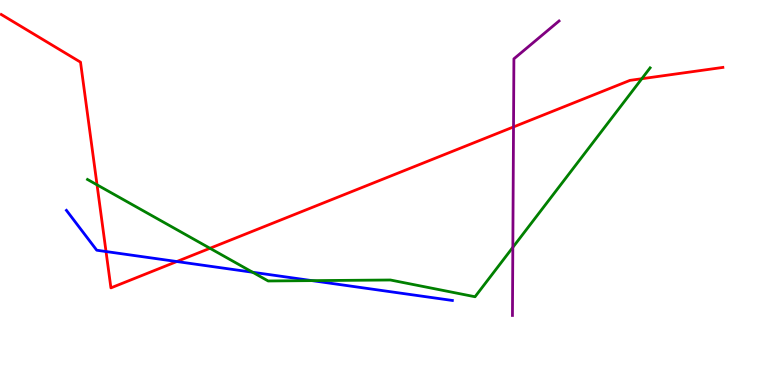[{'lines': ['blue', 'red'], 'intersections': [{'x': 1.37, 'y': 3.47}, {'x': 2.28, 'y': 3.21}]}, {'lines': ['green', 'red'], 'intersections': [{'x': 1.25, 'y': 5.2}, {'x': 2.71, 'y': 3.55}, {'x': 8.28, 'y': 7.96}]}, {'lines': ['purple', 'red'], 'intersections': [{'x': 6.63, 'y': 6.7}]}, {'lines': ['blue', 'green'], 'intersections': [{'x': 3.26, 'y': 2.93}, {'x': 4.02, 'y': 2.71}]}, {'lines': ['blue', 'purple'], 'intersections': []}, {'lines': ['green', 'purple'], 'intersections': [{'x': 6.62, 'y': 3.58}]}]